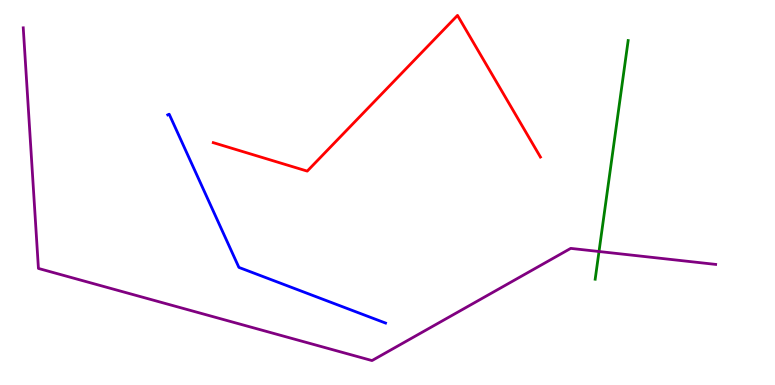[{'lines': ['blue', 'red'], 'intersections': []}, {'lines': ['green', 'red'], 'intersections': []}, {'lines': ['purple', 'red'], 'intersections': []}, {'lines': ['blue', 'green'], 'intersections': []}, {'lines': ['blue', 'purple'], 'intersections': []}, {'lines': ['green', 'purple'], 'intersections': [{'x': 7.73, 'y': 3.47}]}]